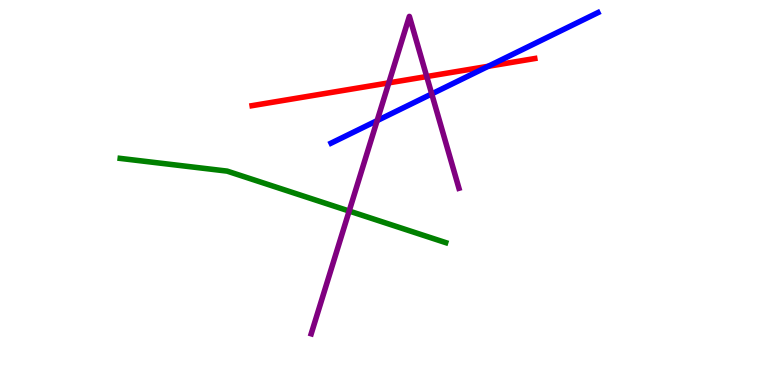[{'lines': ['blue', 'red'], 'intersections': [{'x': 6.3, 'y': 8.28}]}, {'lines': ['green', 'red'], 'intersections': []}, {'lines': ['purple', 'red'], 'intersections': [{'x': 5.02, 'y': 7.85}, {'x': 5.51, 'y': 8.01}]}, {'lines': ['blue', 'green'], 'intersections': []}, {'lines': ['blue', 'purple'], 'intersections': [{'x': 4.87, 'y': 6.87}, {'x': 5.57, 'y': 7.56}]}, {'lines': ['green', 'purple'], 'intersections': [{'x': 4.51, 'y': 4.52}]}]